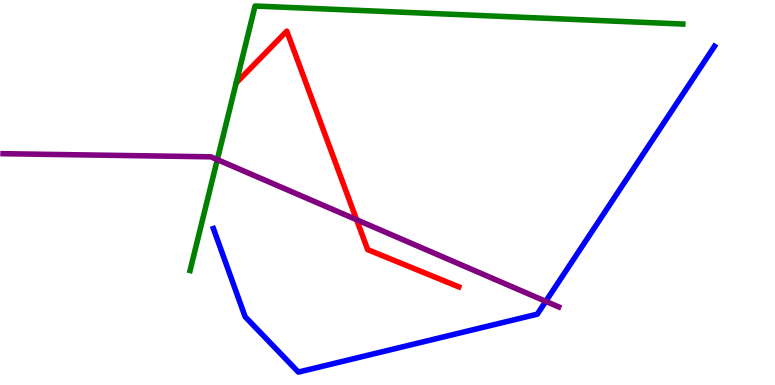[{'lines': ['blue', 'red'], 'intersections': []}, {'lines': ['green', 'red'], 'intersections': []}, {'lines': ['purple', 'red'], 'intersections': [{'x': 4.6, 'y': 4.29}]}, {'lines': ['blue', 'green'], 'intersections': []}, {'lines': ['blue', 'purple'], 'intersections': [{'x': 7.04, 'y': 2.17}]}, {'lines': ['green', 'purple'], 'intersections': [{'x': 2.8, 'y': 5.85}]}]